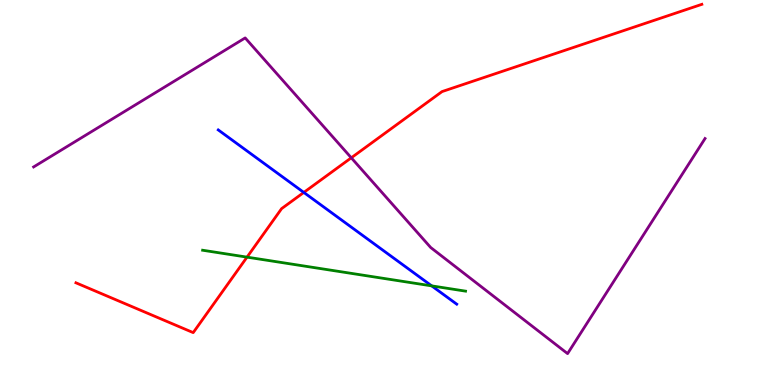[{'lines': ['blue', 'red'], 'intersections': [{'x': 3.92, 'y': 5.0}]}, {'lines': ['green', 'red'], 'intersections': [{'x': 3.19, 'y': 3.32}]}, {'lines': ['purple', 'red'], 'intersections': [{'x': 4.53, 'y': 5.9}]}, {'lines': ['blue', 'green'], 'intersections': [{'x': 5.57, 'y': 2.57}]}, {'lines': ['blue', 'purple'], 'intersections': []}, {'lines': ['green', 'purple'], 'intersections': []}]